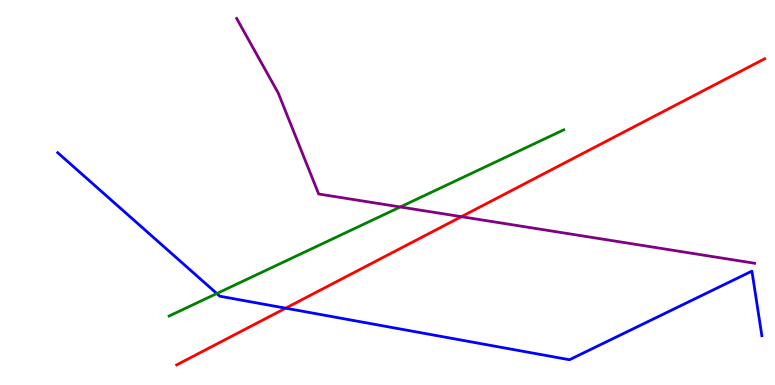[{'lines': ['blue', 'red'], 'intersections': [{'x': 3.69, 'y': 2.0}]}, {'lines': ['green', 'red'], 'intersections': []}, {'lines': ['purple', 'red'], 'intersections': [{'x': 5.95, 'y': 4.37}]}, {'lines': ['blue', 'green'], 'intersections': [{'x': 2.8, 'y': 2.38}]}, {'lines': ['blue', 'purple'], 'intersections': []}, {'lines': ['green', 'purple'], 'intersections': [{'x': 5.16, 'y': 4.62}]}]